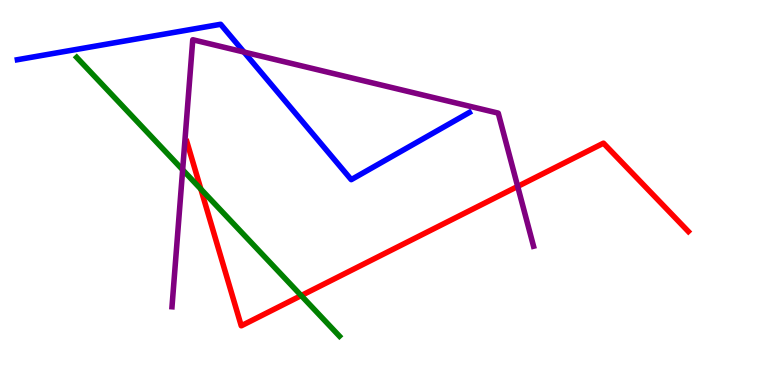[{'lines': ['blue', 'red'], 'intersections': []}, {'lines': ['green', 'red'], 'intersections': [{'x': 2.59, 'y': 5.09}, {'x': 3.89, 'y': 2.32}]}, {'lines': ['purple', 'red'], 'intersections': [{'x': 6.68, 'y': 5.16}]}, {'lines': ['blue', 'green'], 'intersections': []}, {'lines': ['blue', 'purple'], 'intersections': [{'x': 3.15, 'y': 8.65}]}, {'lines': ['green', 'purple'], 'intersections': [{'x': 2.36, 'y': 5.59}]}]